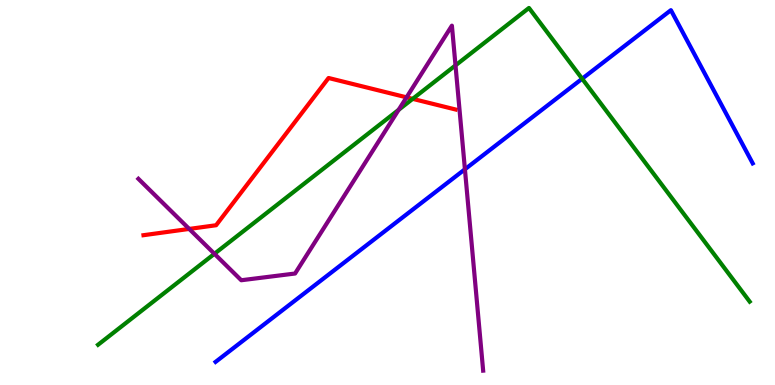[{'lines': ['blue', 'red'], 'intersections': []}, {'lines': ['green', 'red'], 'intersections': [{'x': 5.32, 'y': 7.43}]}, {'lines': ['purple', 'red'], 'intersections': [{'x': 2.44, 'y': 4.05}, {'x': 5.25, 'y': 7.47}]}, {'lines': ['blue', 'green'], 'intersections': [{'x': 7.51, 'y': 7.96}]}, {'lines': ['blue', 'purple'], 'intersections': [{'x': 6.0, 'y': 5.6}]}, {'lines': ['green', 'purple'], 'intersections': [{'x': 2.77, 'y': 3.41}, {'x': 5.14, 'y': 7.15}, {'x': 5.88, 'y': 8.3}]}]